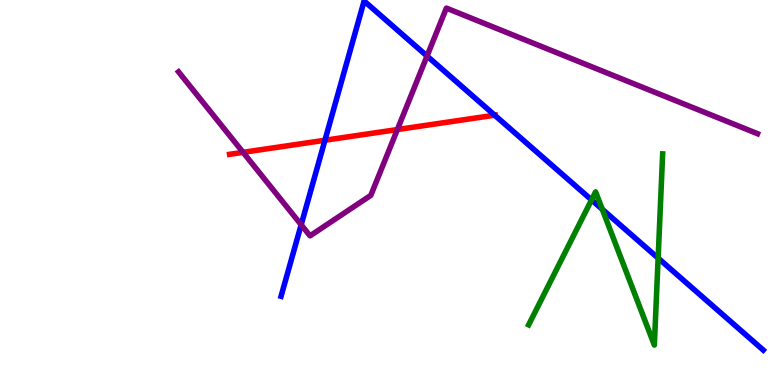[{'lines': ['blue', 'red'], 'intersections': [{'x': 4.19, 'y': 6.36}, {'x': 6.38, 'y': 7.01}]}, {'lines': ['green', 'red'], 'intersections': []}, {'lines': ['purple', 'red'], 'intersections': [{'x': 3.14, 'y': 6.04}, {'x': 5.13, 'y': 6.63}]}, {'lines': ['blue', 'green'], 'intersections': [{'x': 7.63, 'y': 4.81}, {'x': 7.77, 'y': 4.56}, {'x': 8.49, 'y': 3.3}]}, {'lines': ['blue', 'purple'], 'intersections': [{'x': 3.89, 'y': 4.16}, {'x': 5.51, 'y': 8.54}]}, {'lines': ['green', 'purple'], 'intersections': []}]